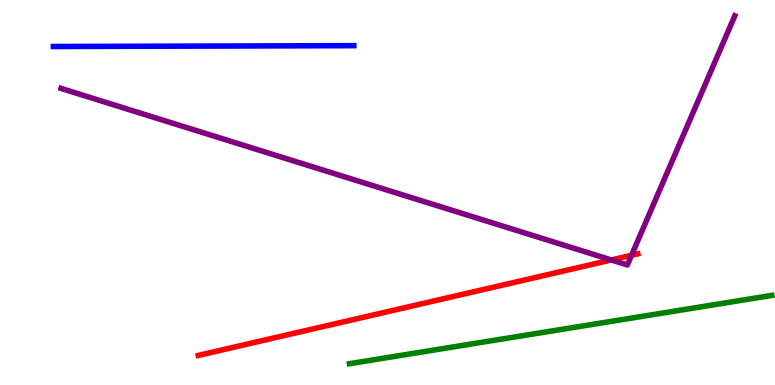[{'lines': ['blue', 'red'], 'intersections': []}, {'lines': ['green', 'red'], 'intersections': []}, {'lines': ['purple', 'red'], 'intersections': [{'x': 7.89, 'y': 3.25}, {'x': 8.15, 'y': 3.37}]}, {'lines': ['blue', 'green'], 'intersections': []}, {'lines': ['blue', 'purple'], 'intersections': []}, {'lines': ['green', 'purple'], 'intersections': []}]